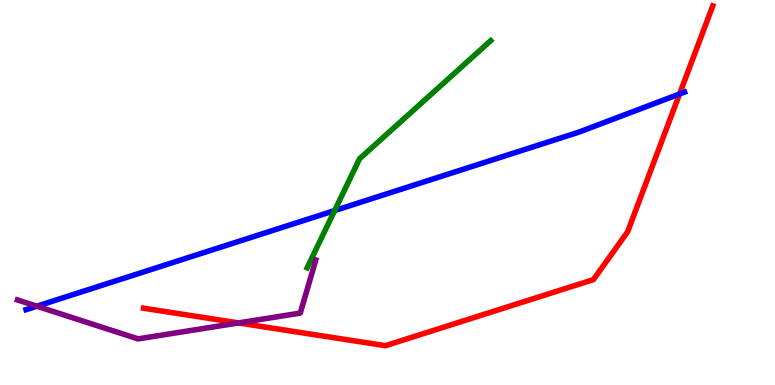[{'lines': ['blue', 'red'], 'intersections': [{'x': 8.77, 'y': 7.56}]}, {'lines': ['green', 'red'], 'intersections': []}, {'lines': ['purple', 'red'], 'intersections': [{'x': 3.08, 'y': 1.61}]}, {'lines': ['blue', 'green'], 'intersections': [{'x': 4.32, 'y': 4.53}]}, {'lines': ['blue', 'purple'], 'intersections': [{'x': 0.476, 'y': 2.05}]}, {'lines': ['green', 'purple'], 'intersections': []}]